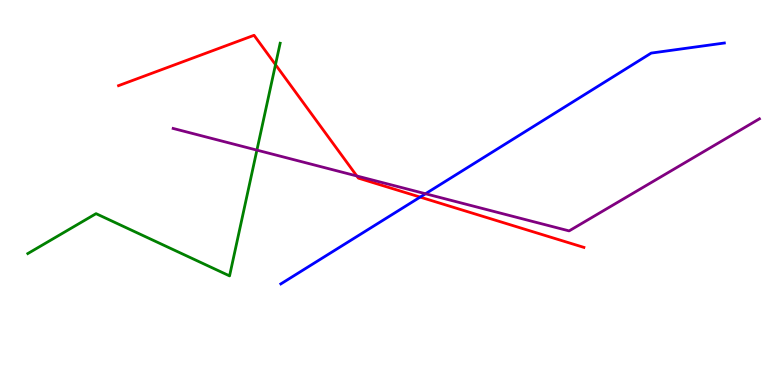[{'lines': ['blue', 'red'], 'intersections': [{'x': 5.42, 'y': 4.88}]}, {'lines': ['green', 'red'], 'intersections': [{'x': 3.55, 'y': 8.32}]}, {'lines': ['purple', 'red'], 'intersections': [{'x': 4.6, 'y': 5.43}]}, {'lines': ['blue', 'green'], 'intersections': []}, {'lines': ['blue', 'purple'], 'intersections': [{'x': 5.49, 'y': 4.97}]}, {'lines': ['green', 'purple'], 'intersections': [{'x': 3.31, 'y': 6.1}]}]